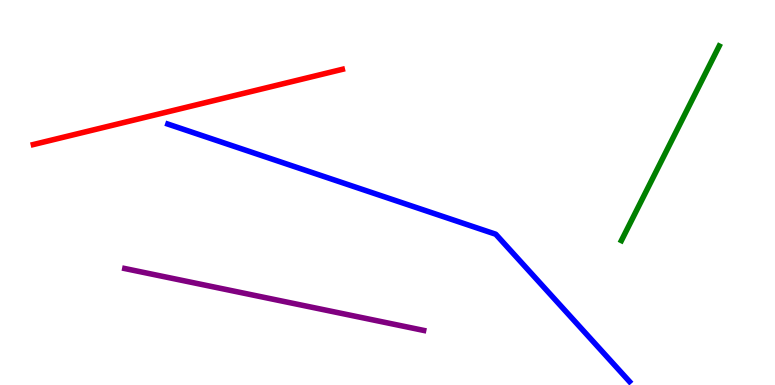[{'lines': ['blue', 'red'], 'intersections': []}, {'lines': ['green', 'red'], 'intersections': []}, {'lines': ['purple', 'red'], 'intersections': []}, {'lines': ['blue', 'green'], 'intersections': []}, {'lines': ['blue', 'purple'], 'intersections': []}, {'lines': ['green', 'purple'], 'intersections': []}]